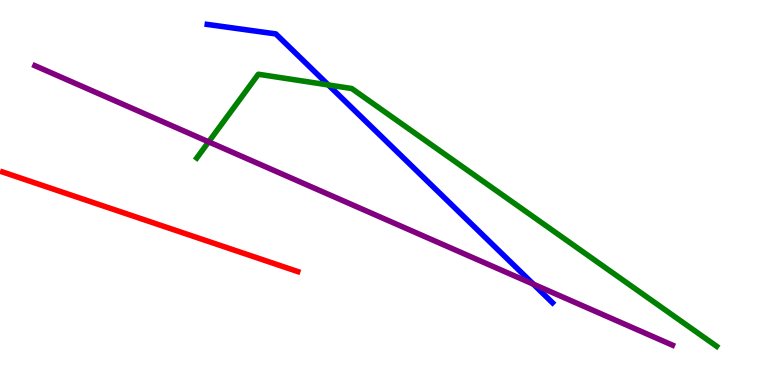[{'lines': ['blue', 'red'], 'intersections': []}, {'lines': ['green', 'red'], 'intersections': []}, {'lines': ['purple', 'red'], 'intersections': []}, {'lines': ['blue', 'green'], 'intersections': [{'x': 4.24, 'y': 7.79}]}, {'lines': ['blue', 'purple'], 'intersections': [{'x': 6.88, 'y': 2.62}]}, {'lines': ['green', 'purple'], 'intersections': [{'x': 2.69, 'y': 6.32}]}]